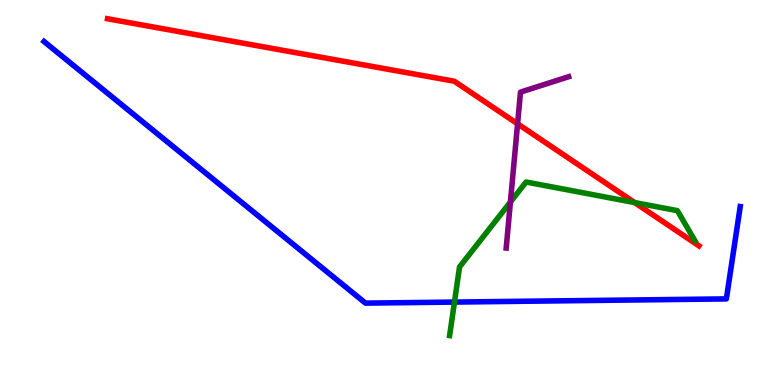[{'lines': ['blue', 'red'], 'intersections': []}, {'lines': ['green', 'red'], 'intersections': [{'x': 8.19, 'y': 4.74}]}, {'lines': ['purple', 'red'], 'intersections': [{'x': 6.68, 'y': 6.78}]}, {'lines': ['blue', 'green'], 'intersections': [{'x': 5.86, 'y': 2.15}]}, {'lines': ['blue', 'purple'], 'intersections': []}, {'lines': ['green', 'purple'], 'intersections': [{'x': 6.59, 'y': 4.75}]}]